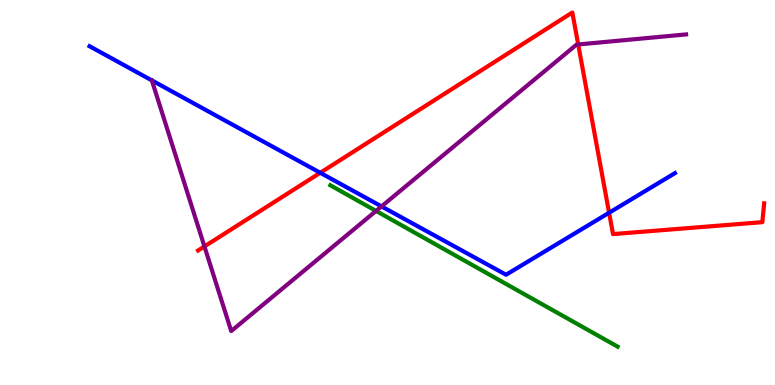[{'lines': ['blue', 'red'], 'intersections': [{'x': 4.13, 'y': 5.51}, {'x': 7.86, 'y': 4.47}]}, {'lines': ['green', 'red'], 'intersections': []}, {'lines': ['purple', 'red'], 'intersections': [{'x': 2.64, 'y': 3.6}, {'x': 7.46, 'y': 8.85}]}, {'lines': ['blue', 'green'], 'intersections': []}, {'lines': ['blue', 'purple'], 'intersections': [{'x': 4.92, 'y': 4.64}]}, {'lines': ['green', 'purple'], 'intersections': [{'x': 4.85, 'y': 4.52}]}]